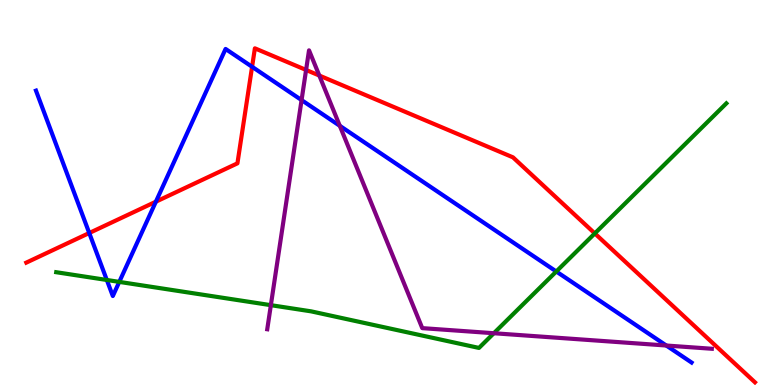[{'lines': ['blue', 'red'], 'intersections': [{'x': 1.15, 'y': 3.95}, {'x': 2.01, 'y': 4.76}, {'x': 3.25, 'y': 8.27}]}, {'lines': ['green', 'red'], 'intersections': [{'x': 7.67, 'y': 3.94}]}, {'lines': ['purple', 'red'], 'intersections': [{'x': 3.95, 'y': 8.18}, {'x': 4.12, 'y': 8.04}]}, {'lines': ['blue', 'green'], 'intersections': [{'x': 1.38, 'y': 2.73}, {'x': 1.54, 'y': 2.68}, {'x': 7.18, 'y': 2.95}]}, {'lines': ['blue', 'purple'], 'intersections': [{'x': 3.89, 'y': 7.4}, {'x': 4.38, 'y': 6.73}, {'x': 8.6, 'y': 1.03}]}, {'lines': ['green', 'purple'], 'intersections': [{'x': 3.49, 'y': 2.07}, {'x': 6.37, 'y': 1.34}]}]